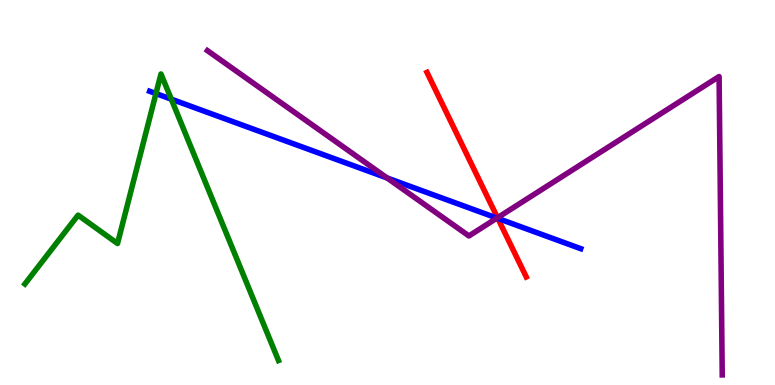[{'lines': ['blue', 'red'], 'intersections': [{'x': 6.42, 'y': 4.33}]}, {'lines': ['green', 'red'], 'intersections': []}, {'lines': ['purple', 'red'], 'intersections': [{'x': 6.42, 'y': 4.35}]}, {'lines': ['blue', 'green'], 'intersections': [{'x': 2.01, 'y': 7.57}, {'x': 2.21, 'y': 7.42}]}, {'lines': ['blue', 'purple'], 'intersections': [{'x': 4.99, 'y': 5.38}, {'x': 6.41, 'y': 4.34}]}, {'lines': ['green', 'purple'], 'intersections': []}]